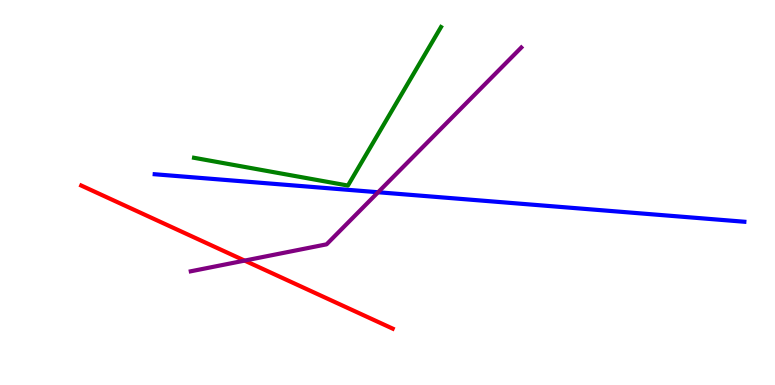[{'lines': ['blue', 'red'], 'intersections': []}, {'lines': ['green', 'red'], 'intersections': []}, {'lines': ['purple', 'red'], 'intersections': [{'x': 3.16, 'y': 3.23}]}, {'lines': ['blue', 'green'], 'intersections': []}, {'lines': ['blue', 'purple'], 'intersections': [{'x': 4.88, 'y': 5.01}]}, {'lines': ['green', 'purple'], 'intersections': []}]